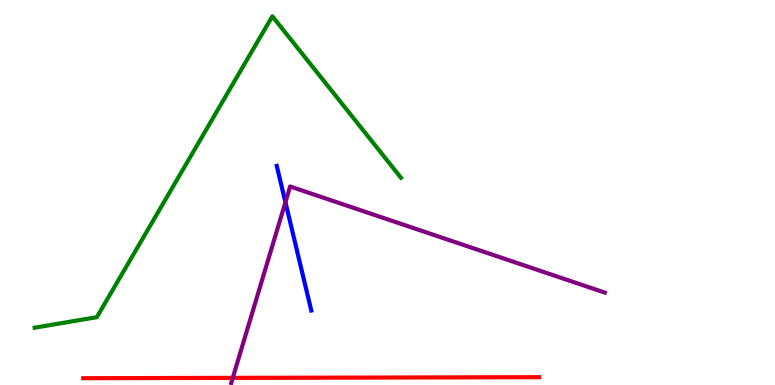[{'lines': ['blue', 'red'], 'intersections': []}, {'lines': ['green', 'red'], 'intersections': []}, {'lines': ['purple', 'red'], 'intersections': [{'x': 3.0, 'y': 0.185}]}, {'lines': ['blue', 'green'], 'intersections': []}, {'lines': ['blue', 'purple'], 'intersections': [{'x': 3.68, 'y': 4.75}]}, {'lines': ['green', 'purple'], 'intersections': []}]